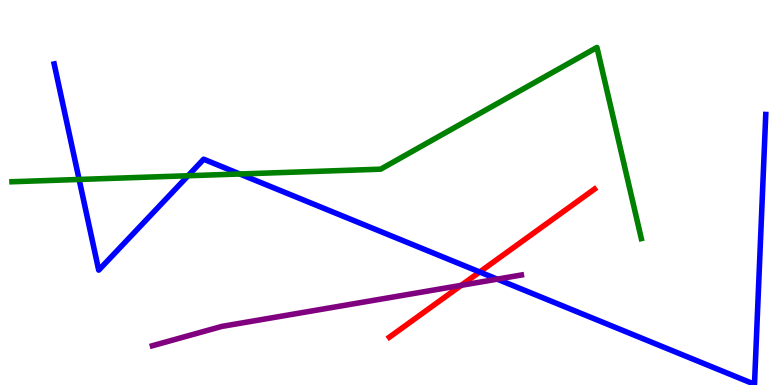[{'lines': ['blue', 'red'], 'intersections': [{'x': 6.19, 'y': 2.94}]}, {'lines': ['green', 'red'], 'intersections': []}, {'lines': ['purple', 'red'], 'intersections': [{'x': 5.95, 'y': 2.59}]}, {'lines': ['blue', 'green'], 'intersections': [{'x': 1.02, 'y': 5.34}, {'x': 2.43, 'y': 5.44}, {'x': 3.09, 'y': 5.48}]}, {'lines': ['blue', 'purple'], 'intersections': [{'x': 6.42, 'y': 2.75}]}, {'lines': ['green', 'purple'], 'intersections': []}]